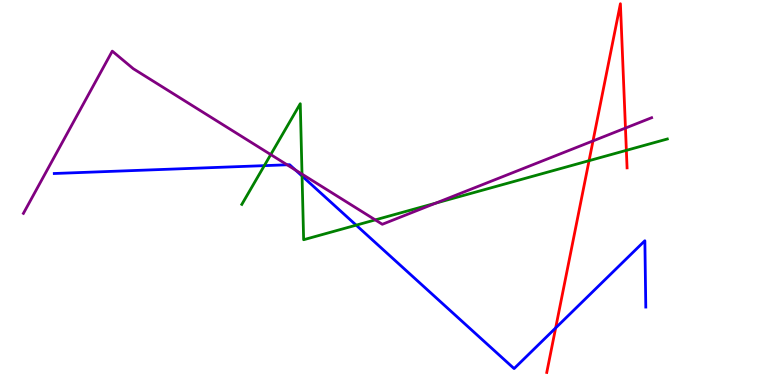[{'lines': ['blue', 'red'], 'intersections': [{'x': 7.17, 'y': 1.48}]}, {'lines': ['green', 'red'], 'intersections': [{'x': 7.6, 'y': 5.83}, {'x': 8.08, 'y': 6.09}]}, {'lines': ['purple', 'red'], 'intersections': [{'x': 7.65, 'y': 6.34}, {'x': 8.07, 'y': 6.67}]}, {'lines': ['blue', 'green'], 'intersections': [{'x': 3.41, 'y': 5.7}, {'x': 3.9, 'y': 5.43}, {'x': 4.6, 'y': 4.15}]}, {'lines': ['blue', 'purple'], 'intersections': [{'x': 3.7, 'y': 5.72}, {'x': 3.81, 'y': 5.58}]}, {'lines': ['green', 'purple'], 'intersections': [{'x': 3.49, 'y': 5.98}, {'x': 3.9, 'y': 5.48}, {'x': 4.84, 'y': 4.29}, {'x': 5.62, 'y': 4.72}]}]